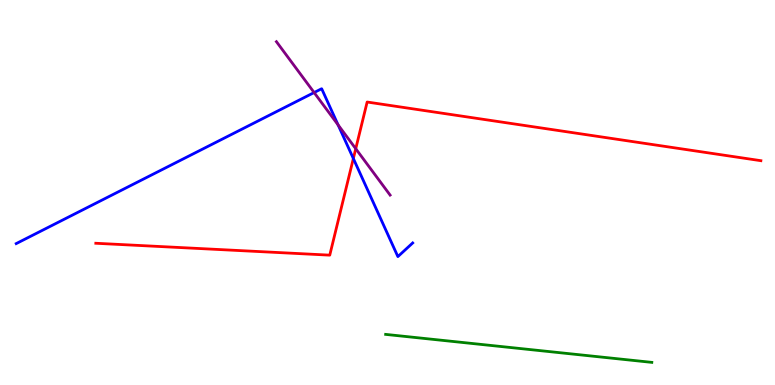[{'lines': ['blue', 'red'], 'intersections': [{'x': 4.56, 'y': 5.88}]}, {'lines': ['green', 'red'], 'intersections': []}, {'lines': ['purple', 'red'], 'intersections': [{'x': 4.59, 'y': 6.14}]}, {'lines': ['blue', 'green'], 'intersections': []}, {'lines': ['blue', 'purple'], 'intersections': [{'x': 4.05, 'y': 7.6}, {'x': 4.36, 'y': 6.76}]}, {'lines': ['green', 'purple'], 'intersections': []}]